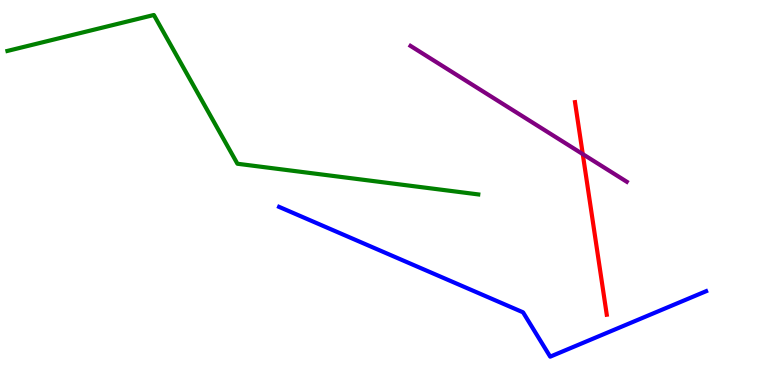[{'lines': ['blue', 'red'], 'intersections': []}, {'lines': ['green', 'red'], 'intersections': []}, {'lines': ['purple', 'red'], 'intersections': [{'x': 7.52, 'y': 6.0}]}, {'lines': ['blue', 'green'], 'intersections': []}, {'lines': ['blue', 'purple'], 'intersections': []}, {'lines': ['green', 'purple'], 'intersections': []}]